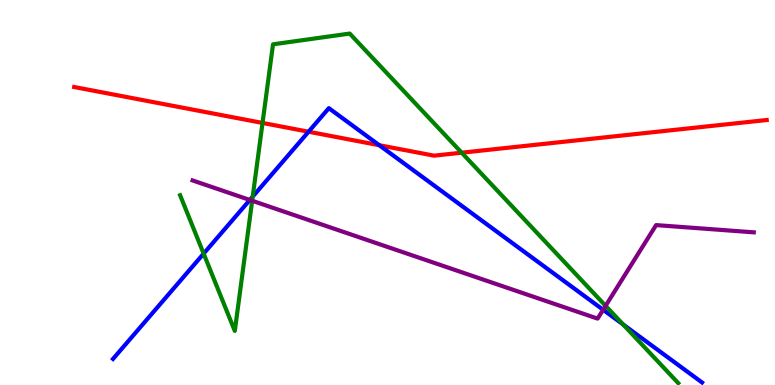[{'lines': ['blue', 'red'], 'intersections': [{'x': 3.98, 'y': 6.58}, {'x': 4.89, 'y': 6.23}]}, {'lines': ['green', 'red'], 'intersections': [{'x': 3.39, 'y': 6.81}, {'x': 5.96, 'y': 6.03}]}, {'lines': ['purple', 'red'], 'intersections': []}, {'lines': ['blue', 'green'], 'intersections': [{'x': 2.63, 'y': 3.41}, {'x': 3.26, 'y': 4.89}, {'x': 8.04, 'y': 1.57}]}, {'lines': ['blue', 'purple'], 'intersections': [{'x': 3.22, 'y': 4.81}, {'x': 7.78, 'y': 1.95}]}, {'lines': ['green', 'purple'], 'intersections': [{'x': 3.25, 'y': 4.79}, {'x': 7.81, 'y': 2.06}]}]